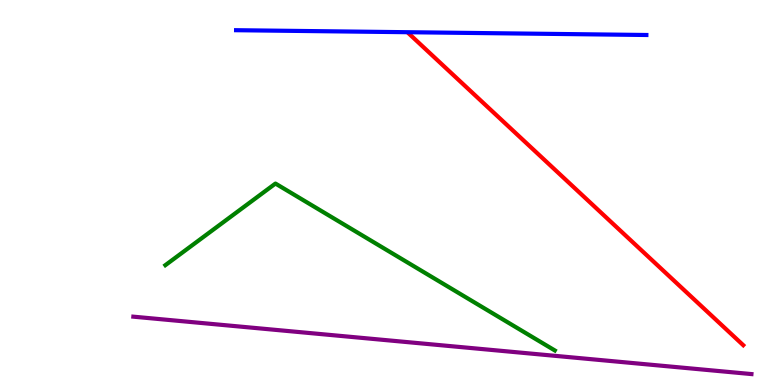[{'lines': ['blue', 'red'], 'intersections': []}, {'lines': ['green', 'red'], 'intersections': []}, {'lines': ['purple', 'red'], 'intersections': []}, {'lines': ['blue', 'green'], 'intersections': []}, {'lines': ['blue', 'purple'], 'intersections': []}, {'lines': ['green', 'purple'], 'intersections': []}]